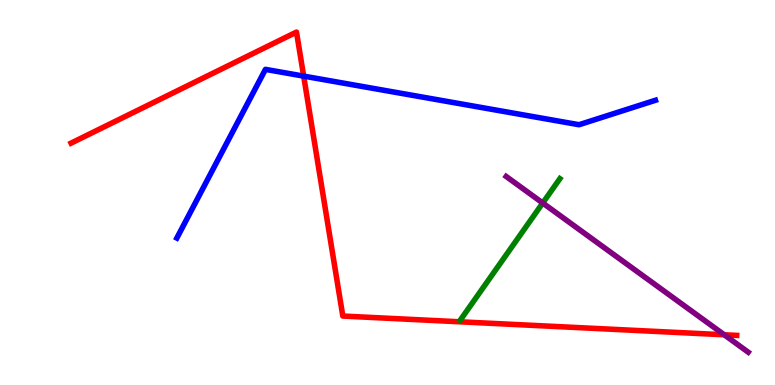[{'lines': ['blue', 'red'], 'intersections': [{'x': 3.92, 'y': 8.02}]}, {'lines': ['green', 'red'], 'intersections': []}, {'lines': ['purple', 'red'], 'intersections': [{'x': 9.34, 'y': 1.3}]}, {'lines': ['blue', 'green'], 'intersections': []}, {'lines': ['blue', 'purple'], 'intersections': []}, {'lines': ['green', 'purple'], 'intersections': [{'x': 7.0, 'y': 4.73}]}]